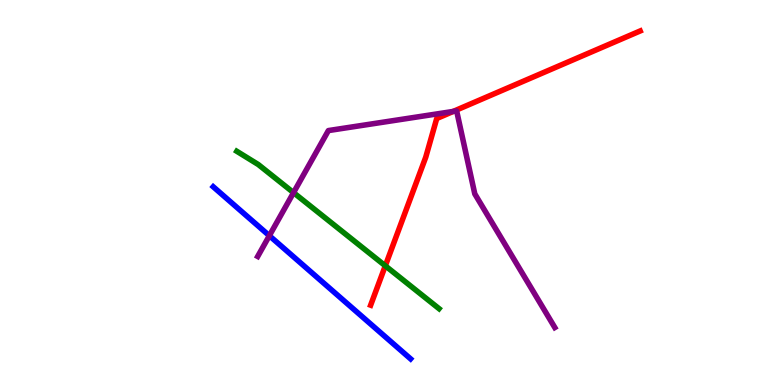[{'lines': ['blue', 'red'], 'intersections': []}, {'lines': ['green', 'red'], 'intersections': [{'x': 4.97, 'y': 3.1}]}, {'lines': ['purple', 'red'], 'intersections': [{'x': 5.85, 'y': 7.11}]}, {'lines': ['blue', 'green'], 'intersections': []}, {'lines': ['blue', 'purple'], 'intersections': [{'x': 3.48, 'y': 3.88}]}, {'lines': ['green', 'purple'], 'intersections': [{'x': 3.79, 'y': 5.0}]}]